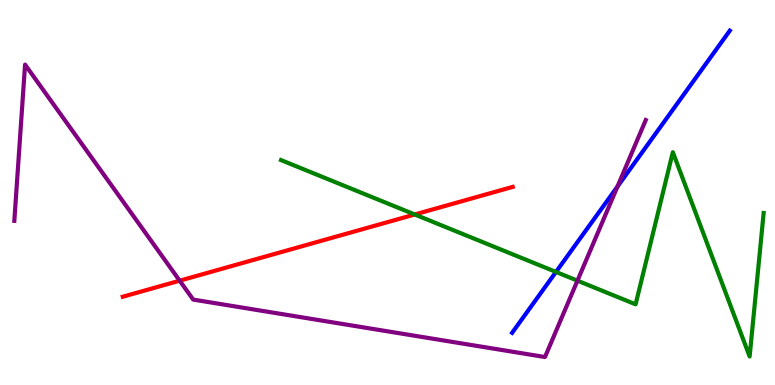[{'lines': ['blue', 'red'], 'intersections': []}, {'lines': ['green', 'red'], 'intersections': [{'x': 5.35, 'y': 4.43}]}, {'lines': ['purple', 'red'], 'intersections': [{'x': 2.32, 'y': 2.71}]}, {'lines': ['blue', 'green'], 'intersections': [{'x': 7.17, 'y': 2.94}]}, {'lines': ['blue', 'purple'], 'intersections': [{'x': 7.97, 'y': 5.15}]}, {'lines': ['green', 'purple'], 'intersections': [{'x': 7.45, 'y': 2.71}]}]